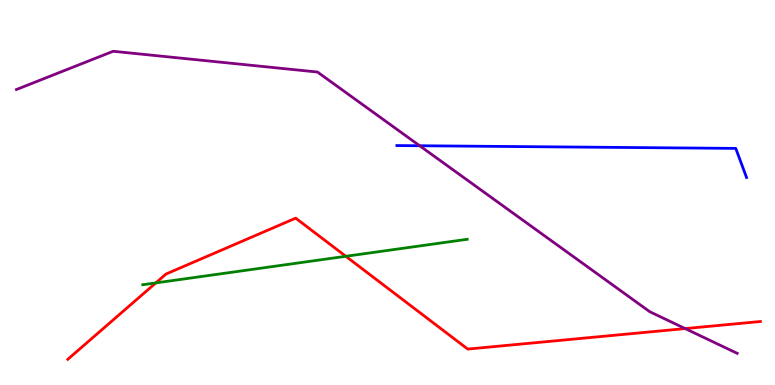[{'lines': ['blue', 'red'], 'intersections': []}, {'lines': ['green', 'red'], 'intersections': [{'x': 2.01, 'y': 2.65}, {'x': 4.46, 'y': 3.34}]}, {'lines': ['purple', 'red'], 'intersections': [{'x': 8.84, 'y': 1.47}]}, {'lines': ['blue', 'green'], 'intersections': []}, {'lines': ['blue', 'purple'], 'intersections': [{'x': 5.41, 'y': 6.21}]}, {'lines': ['green', 'purple'], 'intersections': []}]